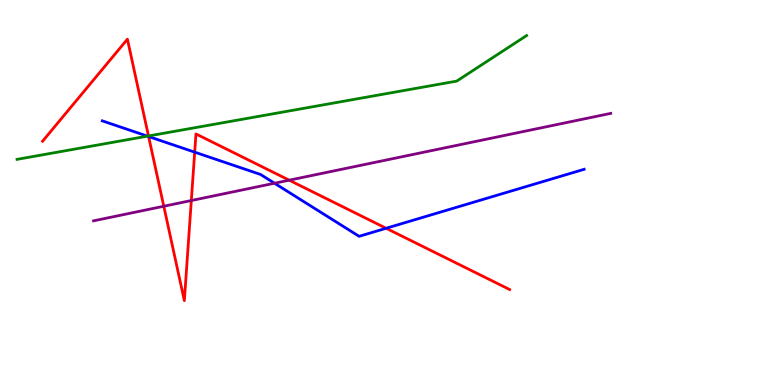[{'lines': ['blue', 'red'], 'intersections': [{'x': 1.92, 'y': 6.45}, {'x': 2.51, 'y': 6.05}, {'x': 4.98, 'y': 4.07}]}, {'lines': ['green', 'red'], 'intersections': [{'x': 1.92, 'y': 6.47}]}, {'lines': ['purple', 'red'], 'intersections': [{'x': 2.11, 'y': 4.64}, {'x': 2.47, 'y': 4.79}, {'x': 3.73, 'y': 5.32}]}, {'lines': ['blue', 'green'], 'intersections': [{'x': 1.9, 'y': 6.46}]}, {'lines': ['blue', 'purple'], 'intersections': [{'x': 3.54, 'y': 5.24}]}, {'lines': ['green', 'purple'], 'intersections': []}]